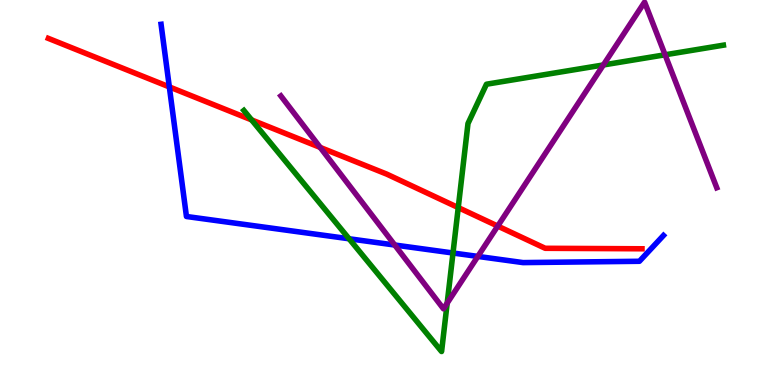[{'lines': ['blue', 'red'], 'intersections': [{'x': 2.18, 'y': 7.74}]}, {'lines': ['green', 'red'], 'intersections': [{'x': 3.25, 'y': 6.89}, {'x': 5.91, 'y': 4.61}]}, {'lines': ['purple', 'red'], 'intersections': [{'x': 4.13, 'y': 6.17}, {'x': 6.42, 'y': 4.13}]}, {'lines': ['blue', 'green'], 'intersections': [{'x': 4.5, 'y': 3.8}, {'x': 5.85, 'y': 3.43}]}, {'lines': ['blue', 'purple'], 'intersections': [{'x': 5.09, 'y': 3.64}, {'x': 6.17, 'y': 3.34}]}, {'lines': ['green', 'purple'], 'intersections': [{'x': 5.77, 'y': 2.13}, {'x': 7.79, 'y': 8.31}, {'x': 8.58, 'y': 8.58}]}]